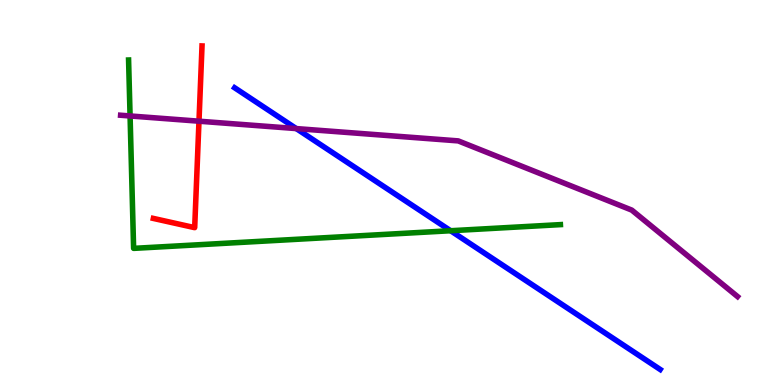[{'lines': ['blue', 'red'], 'intersections': []}, {'lines': ['green', 'red'], 'intersections': []}, {'lines': ['purple', 'red'], 'intersections': [{'x': 2.57, 'y': 6.85}]}, {'lines': ['blue', 'green'], 'intersections': [{'x': 5.81, 'y': 4.01}]}, {'lines': ['blue', 'purple'], 'intersections': [{'x': 3.82, 'y': 6.66}]}, {'lines': ['green', 'purple'], 'intersections': [{'x': 1.68, 'y': 6.99}]}]